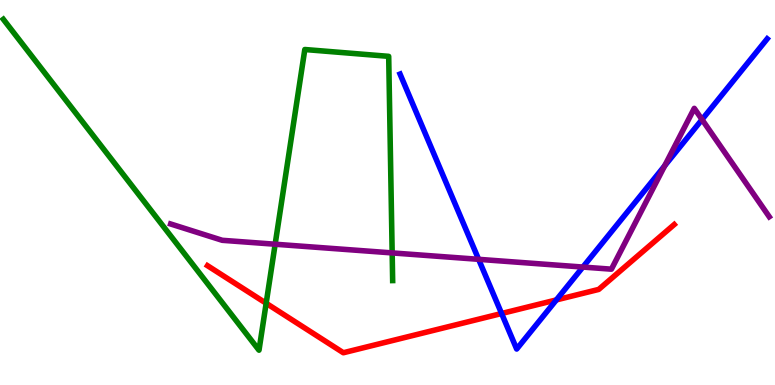[{'lines': ['blue', 'red'], 'intersections': [{'x': 6.47, 'y': 1.86}, {'x': 7.18, 'y': 2.21}]}, {'lines': ['green', 'red'], 'intersections': [{'x': 3.43, 'y': 2.12}]}, {'lines': ['purple', 'red'], 'intersections': []}, {'lines': ['blue', 'green'], 'intersections': []}, {'lines': ['blue', 'purple'], 'intersections': [{'x': 6.18, 'y': 3.26}, {'x': 7.52, 'y': 3.06}, {'x': 8.58, 'y': 5.69}, {'x': 9.06, 'y': 6.89}]}, {'lines': ['green', 'purple'], 'intersections': [{'x': 3.55, 'y': 3.66}, {'x': 5.06, 'y': 3.43}]}]